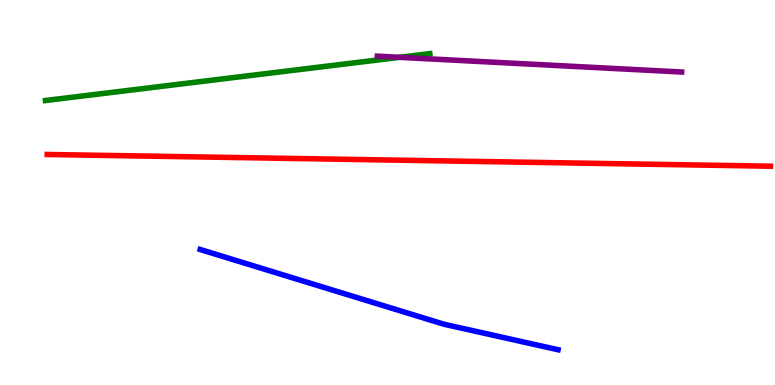[{'lines': ['blue', 'red'], 'intersections': []}, {'lines': ['green', 'red'], 'intersections': []}, {'lines': ['purple', 'red'], 'intersections': []}, {'lines': ['blue', 'green'], 'intersections': []}, {'lines': ['blue', 'purple'], 'intersections': []}, {'lines': ['green', 'purple'], 'intersections': [{'x': 5.16, 'y': 8.51}]}]